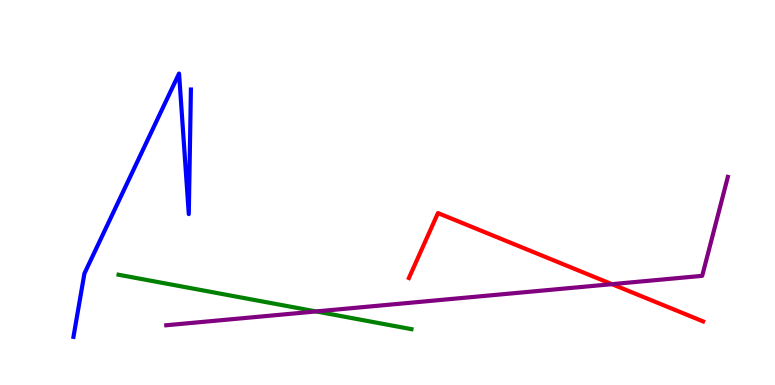[{'lines': ['blue', 'red'], 'intersections': []}, {'lines': ['green', 'red'], 'intersections': []}, {'lines': ['purple', 'red'], 'intersections': [{'x': 7.9, 'y': 2.62}]}, {'lines': ['blue', 'green'], 'intersections': []}, {'lines': ['blue', 'purple'], 'intersections': []}, {'lines': ['green', 'purple'], 'intersections': [{'x': 4.08, 'y': 1.91}]}]